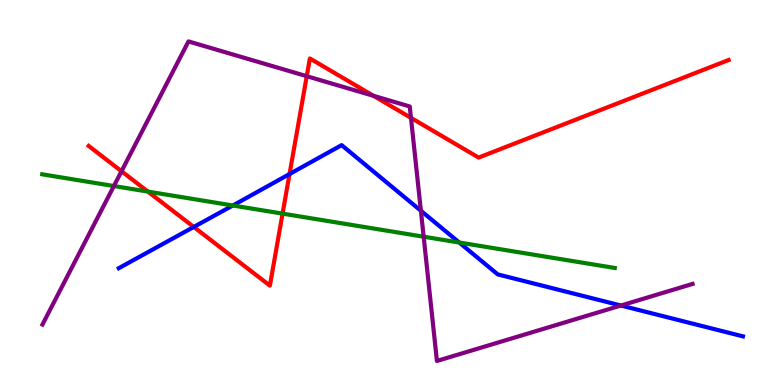[{'lines': ['blue', 'red'], 'intersections': [{'x': 2.5, 'y': 4.11}, {'x': 3.74, 'y': 5.48}]}, {'lines': ['green', 'red'], 'intersections': [{'x': 1.91, 'y': 5.02}, {'x': 3.65, 'y': 4.45}]}, {'lines': ['purple', 'red'], 'intersections': [{'x': 1.57, 'y': 5.55}, {'x': 3.96, 'y': 8.02}, {'x': 4.82, 'y': 7.51}, {'x': 5.3, 'y': 6.94}]}, {'lines': ['blue', 'green'], 'intersections': [{'x': 3.0, 'y': 4.66}, {'x': 5.93, 'y': 3.7}]}, {'lines': ['blue', 'purple'], 'intersections': [{'x': 5.43, 'y': 4.53}, {'x': 8.01, 'y': 2.06}]}, {'lines': ['green', 'purple'], 'intersections': [{'x': 1.47, 'y': 5.17}, {'x': 5.47, 'y': 3.85}]}]